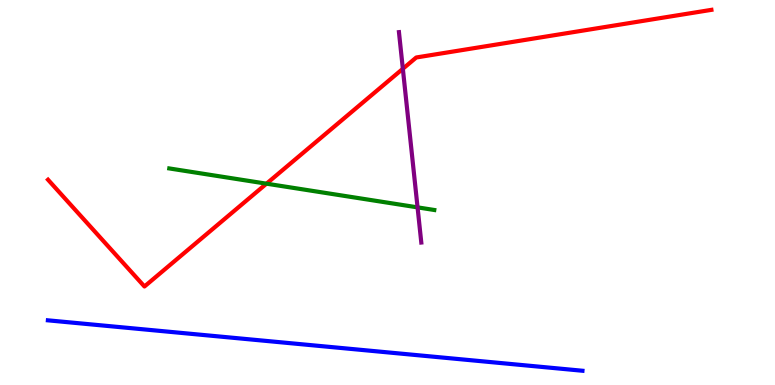[{'lines': ['blue', 'red'], 'intersections': []}, {'lines': ['green', 'red'], 'intersections': [{'x': 3.44, 'y': 5.23}]}, {'lines': ['purple', 'red'], 'intersections': [{'x': 5.2, 'y': 8.21}]}, {'lines': ['blue', 'green'], 'intersections': []}, {'lines': ['blue', 'purple'], 'intersections': []}, {'lines': ['green', 'purple'], 'intersections': [{'x': 5.39, 'y': 4.61}]}]